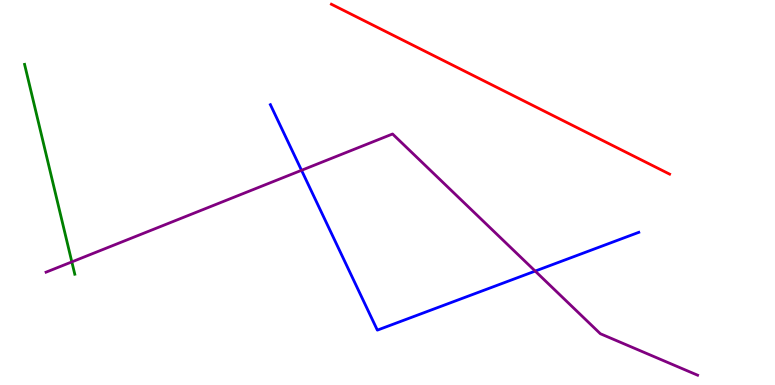[{'lines': ['blue', 'red'], 'intersections': []}, {'lines': ['green', 'red'], 'intersections': []}, {'lines': ['purple', 'red'], 'intersections': []}, {'lines': ['blue', 'green'], 'intersections': []}, {'lines': ['blue', 'purple'], 'intersections': [{'x': 3.89, 'y': 5.58}, {'x': 6.91, 'y': 2.96}]}, {'lines': ['green', 'purple'], 'intersections': [{'x': 0.927, 'y': 3.2}]}]